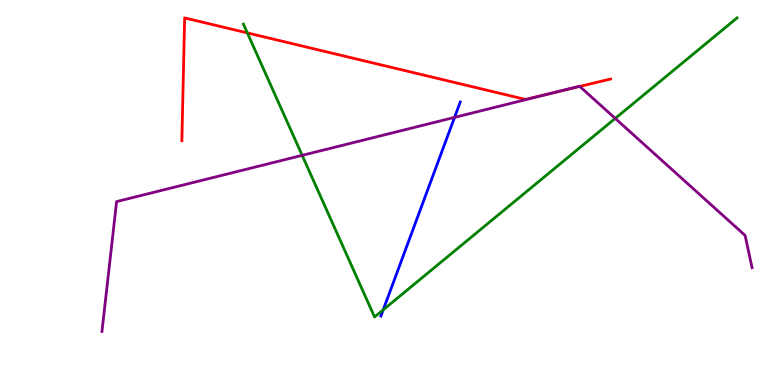[{'lines': ['blue', 'red'], 'intersections': []}, {'lines': ['green', 'red'], 'intersections': [{'x': 3.19, 'y': 9.15}]}, {'lines': ['purple', 'red'], 'intersections': [{'x': 7.17, 'y': 7.61}, {'x': 7.48, 'y': 7.76}]}, {'lines': ['blue', 'green'], 'intersections': [{'x': 4.94, 'y': 1.95}]}, {'lines': ['blue', 'purple'], 'intersections': [{'x': 5.87, 'y': 6.95}]}, {'lines': ['green', 'purple'], 'intersections': [{'x': 3.9, 'y': 5.96}, {'x': 7.94, 'y': 6.92}]}]